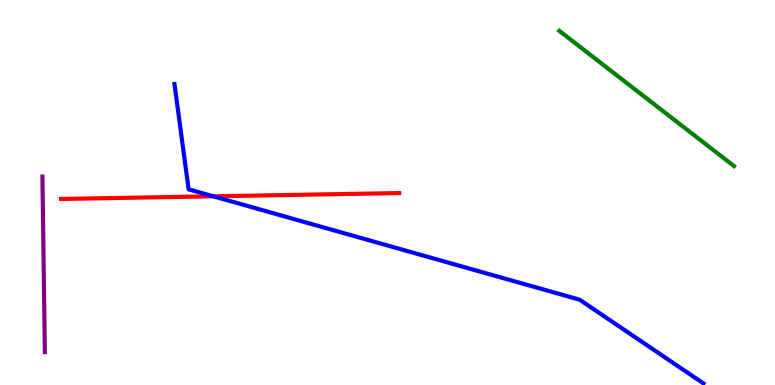[{'lines': ['blue', 'red'], 'intersections': [{'x': 2.75, 'y': 4.9}]}, {'lines': ['green', 'red'], 'intersections': []}, {'lines': ['purple', 'red'], 'intersections': []}, {'lines': ['blue', 'green'], 'intersections': []}, {'lines': ['blue', 'purple'], 'intersections': []}, {'lines': ['green', 'purple'], 'intersections': []}]